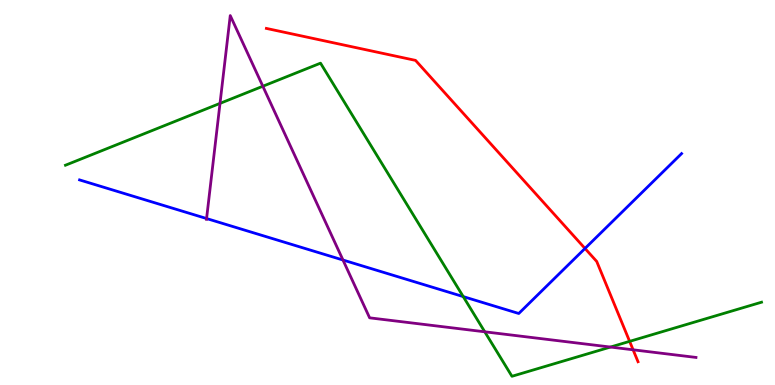[{'lines': ['blue', 'red'], 'intersections': [{'x': 7.55, 'y': 3.55}]}, {'lines': ['green', 'red'], 'intersections': [{'x': 8.12, 'y': 1.13}]}, {'lines': ['purple', 'red'], 'intersections': [{'x': 8.17, 'y': 0.914}]}, {'lines': ['blue', 'green'], 'intersections': [{'x': 5.98, 'y': 2.3}]}, {'lines': ['blue', 'purple'], 'intersections': [{'x': 2.67, 'y': 4.32}, {'x': 4.43, 'y': 3.25}]}, {'lines': ['green', 'purple'], 'intersections': [{'x': 2.84, 'y': 7.31}, {'x': 3.39, 'y': 7.76}, {'x': 6.26, 'y': 1.38}, {'x': 7.88, 'y': 0.986}]}]